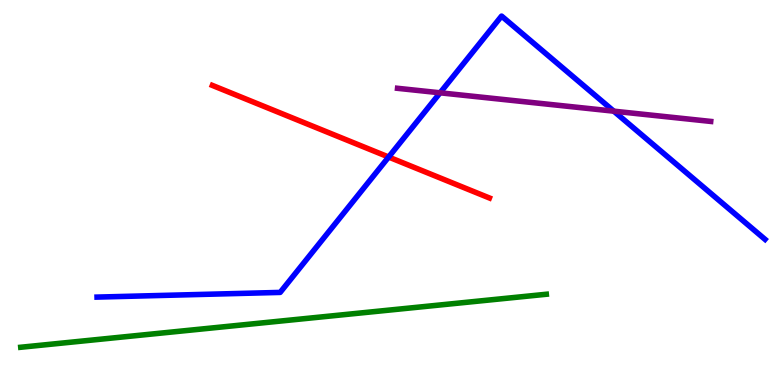[{'lines': ['blue', 'red'], 'intersections': [{'x': 5.01, 'y': 5.92}]}, {'lines': ['green', 'red'], 'intersections': []}, {'lines': ['purple', 'red'], 'intersections': []}, {'lines': ['blue', 'green'], 'intersections': []}, {'lines': ['blue', 'purple'], 'intersections': [{'x': 5.68, 'y': 7.59}, {'x': 7.92, 'y': 7.11}]}, {'lines': ['green', 'purple'], 'intersections': []}]